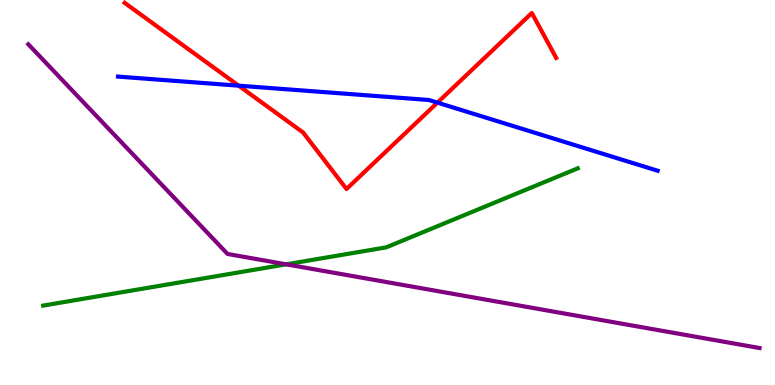[{'lines': ['blue', 'red'], 'intersections': [{'x': 3.08, 'y': 7.77}, {'x': 5.64, 'y': 7.33}]}, {'lines': ['green', 'red'], 'intersections': []}, {'lines': ['purple', 'red'], 'intersections': []}, {'lines': ['blue', 'green'], 'intersections': []}, {'lines': ['blue', 'purple'], 'intersections': []}, {'lines': ['green', 'purple'], 'intersections': [{'x': 3.69, 'y': 3.13}]}]